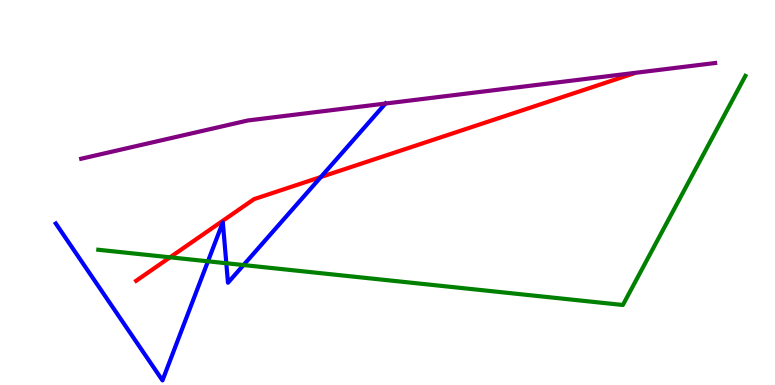[{'lines': ['blue', 'red'], 'intersections': [{'x': 4.14, 'y': 5.4}]}, {'lines': ['green', 'red'], 'intersections': [{'x': 2.19, 'y': 3.32}]}, {'lines': ['purple', 'red'], 'intersections': []}, {'lines': ['blue', 'green'], 'intersections': [{'x': 2.68, 'y': 3.21}, {'x': 2.92, 'y': 3.16}, {'x': 3.14, 'y': 3.12}]}, {'lines': ['blue', 'purple'], 'intersections': [{'x': 4.97, 'y': 7.31}]}, {'lines': ['green', 'purple'], 'intersections': []}]